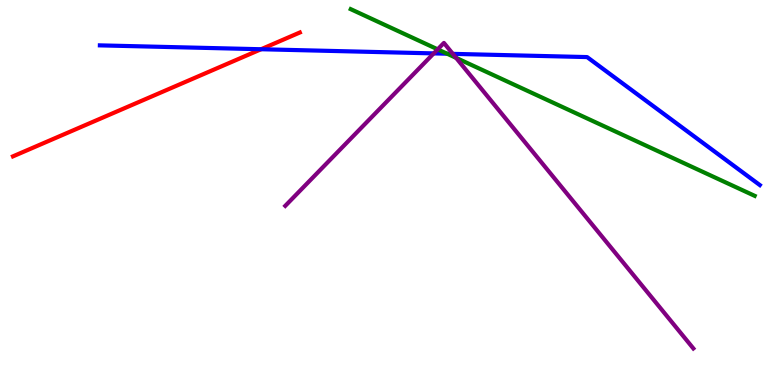[{'lines': ['blue', 'red'], 'intersections': [{'x': 3.37, 'y': 8.72}]}, {'lines': ['green', 'red'], 'intersections': []}, {'lines': ['purple', 'red'], 'intersections': []}, {'lines': ['blue', 'green'], 'intersections': [{'x': 5.77, 'y': 8.6}]}, {'lines': ['blue', 'purple'], 'intersections': [{'x': 5.6, 'y': 8.61}, {'x': 5.84, 'y': 8.6}]}, {'lines': ['green', 'purple'], 'intersections': [{'x': 5.65, 'y': 8.72}, {'x': 5.89, 'y': 8.5}]}]